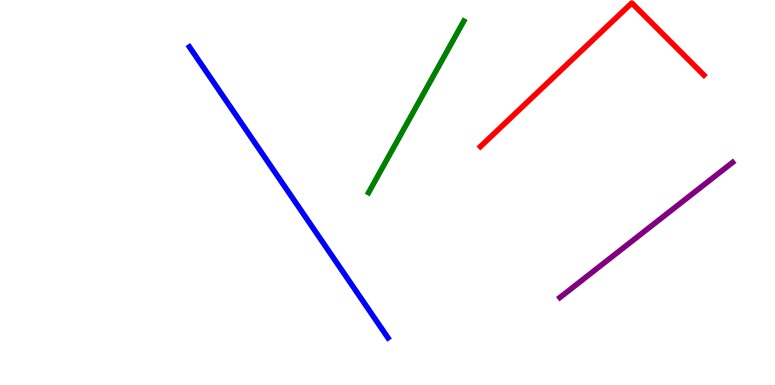[{'lines': ['blue', 'red'], 'intersections': []}, {'lines': ['green', 'red'], 'intersections': []}, {'lines': ['purple', 'red'], 'intersections': []}, {'lines': ['blue', 'green'], 'intersections': []}, {'lines': ['blue', 'purple'], 'intersections': []}, {'lines': ['green', 'purple'], 'intersections': []}]